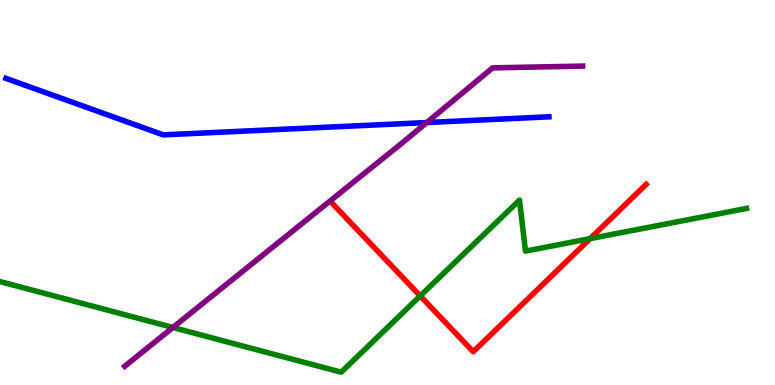[{'lines': ['blue', 'red'], 'intersections': []}, {'lines': ['green', 'red'], 'intersections': [{'x': 5.42, 'y': 2.31}, {'x': 7.61, 'y': 3.8}]}, {'lines': ['purple', 'red'], 'intersections': []}, {'lines': ['blue', 'green'], 'intersections': []}, {'lines': ['blue', 'purple'], 'intersections': [{'x': 5.51, 'y': 6.82}]}, {'lines': ['green', 'purple'], 'intersections': [{'x': 2.23, 'y': 1.49}]}]